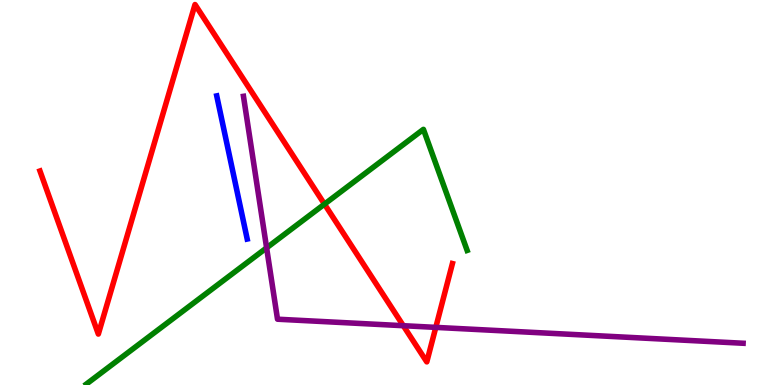[{'lines': ['blue', 'red'], 'intersections': []}, {'lines': ['green', 'red'], 'intersections': [{'x': 4.19, 'y': 4.7}]}, {'lines': ['purple', 'red'], 'intersections': [{'x': 5.2, 'y': 1.54}, {'x': 5.62, 'y': 1.5}]}, {'lines': ['blue', 'green'], 'intersections': []}, {'lines': ['blue', 'purple'], 'intersections': []}, {'lines': ['green', 'purple'], 'intersections': [{'x': 3.44, 'y': 3.56}]}]